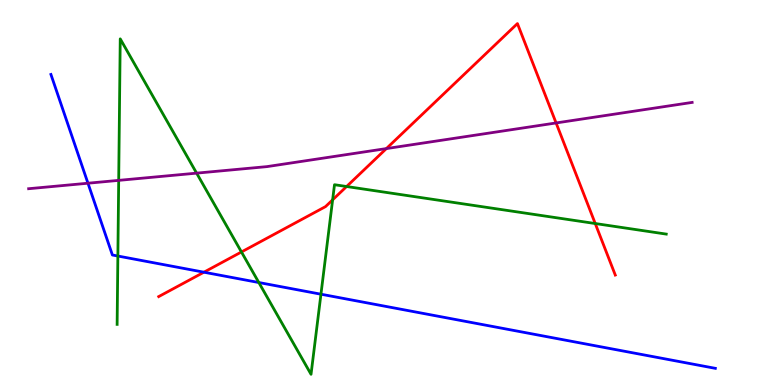[{'lines': ['blue', 'red'], 'intersections': [{'x': 2.63, 'y': 2.93}]}, {'lines': ['green', 'red'], 'intersections': [{'x': 3.12, 'y': 3.46}, {'x': 4.29, 'y': 4.81}, {'x': 4.47, 'y': 5.16}, {'x': 7.68, 'y': 4.19}]}, {'lines': ['purple', 'red'], 'intersections': [{'x': 4.99, 'y': 6.14}, {'x': 7.18, 'y': 6.81}]}, {'lines': ['blue', 'green'], 'intersections': [{'x': 1.52, 'y': 3.35}, {'x': 3.34, 'y': 2.66}, {'x': 4.14, 'y': 2.36}]}, {'lines': ['blue', 'purple'], 'intersections': [{'x': 1.13, 'y': 5.24}]}, {'lines': ['green', 'purple'], 'intersections': [{'x': 1.53, 'y': 5.32}, {'x': 2.54, 'y': 5.5}]}]